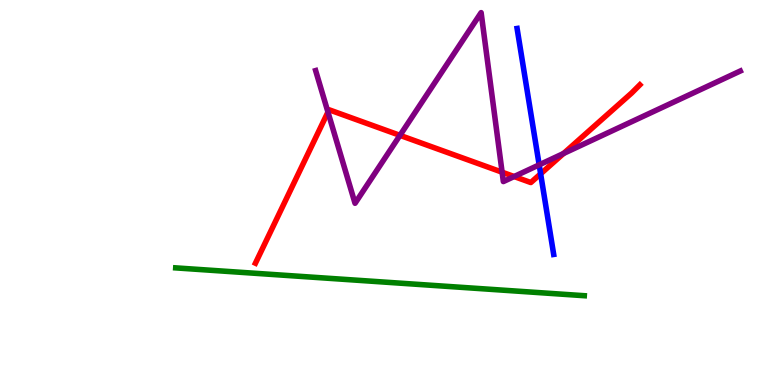[{'lines': ['blue', 'red'], 'intersections': [{'x': 6.98, 'y': 5.48}]}, {'lines': ['green', 'red'], 'intersections': []}, {'lines': ['purple', 'red'], 'intersections': [{'x': 4.23, 'y': 7.09}, {'x': 5.16, 'y': 6.48}, {'x': 6.48, 'y': 5.53}, {'x': 6.63, 'y': 5.41}, {'x': 7.27, 'y': 6.01}]}, {'lines': ['blue', 'green'], 'intersections': []}, {'lines': ['blue', 'purple'], 'intersections': [{'x': 6.96, 'y': 5.72}]}, {'lines': ['green', 'purple'], 'intersections': []}]